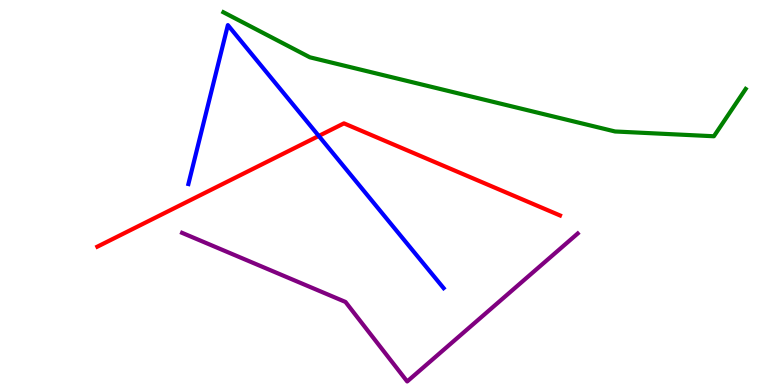[{'lines': ['blue', 'red'], 'intersections': [{'x': 4.11, 'y': 6.47}]}, {'lines': ['green', 'red'], 'intersections': []}, {'lines': ['purple', 'red'], 'intersections': []}, {'lines': ['blue', 'green'], 'intersections': []}, {'lines': ['blue', 'purple'], 'intersections': []}, {'lines': ['green', 'purple'], 'intersections': []}]